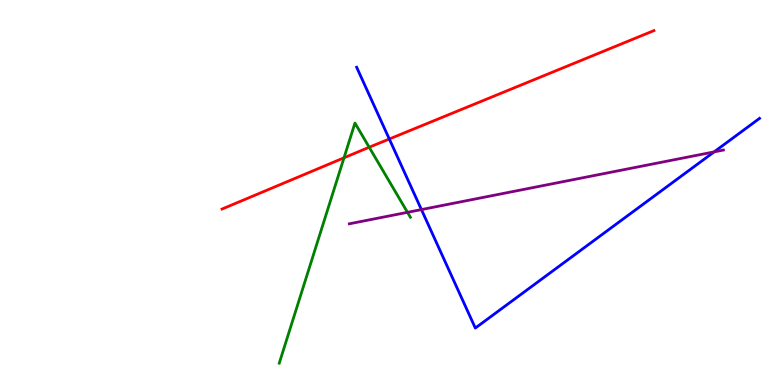[{'lines': ['blue', 'red'], 'intersections': [{'x': 5.02, 'y': 6.39}]}, {'lines': ['green', 'red'], 'intersections': [{'x': 4.44, 'y': 5.9}, {'x': 4.76, 'y': 6.18}]}, {'lines': ['purple', 'red'], 'intersections': []}, {'lines': ['blue', 'green'], 'intersections': []}, {'lines': ['blue', 'purple'], 'intersections': [{'x': 5.44, 'y': 4.56}, {'x': 9.21, 'y': 6.06}]}, {'lines': ['green', 'purple'], 'intersections': [{'x': 5.26, 'y': 4.48}]}]